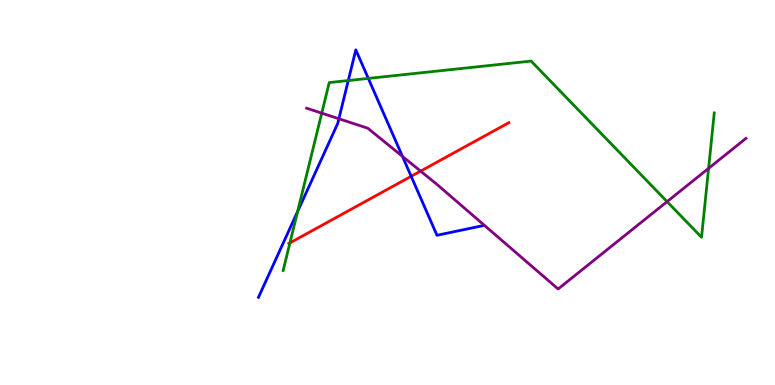[{'lines': ['blue', 'red'], 'intersections': [{'x': 5.31, 'y': 5.42}]}, {'lines': ['green', 'red'], 'intersections': [{'x': 3.74, 'y': 3.69}]}, {'lines': ['purple', 'red'], 'intersections': [{'x': 5.43, 'y': 5.56}]}, {'lines': ['blue', 'green'], 'intersections': [{'x': 3.84, 'y': 4.51}, {'x': 4.49, 'y': 7.91}, {'x': 4.75, 'y': 7.96}]}, {'lines': ['blue', 'purple'], 'intersections': [{'x': 4.37, 'y': 6.92}, {'x': 5.19, 'y': 5.94}]}, {'lines': ['green', 'purple'], 'intersections': [{'x': 4.15, 'y': 7.06}, {'x': 8.61, 'y': 4.76}, {'x': 9.14, 'y': 5.63}]}]